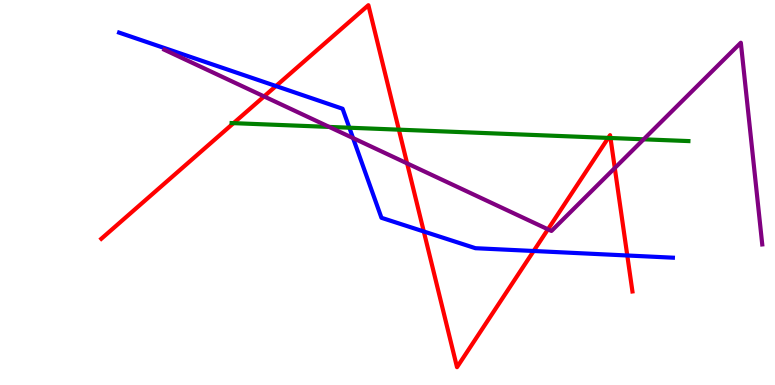[{'lines': ['blue', 'red'], 'intersections': [{'x': 3.56, 'y': 7.77}, {'x': 5.47, 'y': 3.99}, {'x': 6.89, 'y': 3.48}, {'x': 8.09, 'y': 3.36}]}, {'lines': ['green', 'red'], 'intersections': [{'x': 3.01, 'y': 6.8}, {'x': 5.15, 'y': 6.63}, {'x': 7.85, 'y': 6.42}, {'x': 7.88, 'y': 6.42}]}, {'lines': ['purple', 'red'], 'intersections': [{'x': 3.41, 'y': 7.5}, {'x': 5.25, 'y': 5.76}, {'x': 7.07, 'y': 4.04}, {'x': 7.93, 'y': 5.64}]}, {'lines': ['blue', 'green'], 'intersections': [{'x': 4.51, 'y': 6.68}]}, {'lines': ['blue', 'purple'], 'intersections': [{'x': 4.56, 'y': 6.41}]}, {'lines': ['green', 'purple'], 'intersections': [{'x': 4.25, 'y': 6.7}, {'x': 8.31, 'y': 6.38}]}]